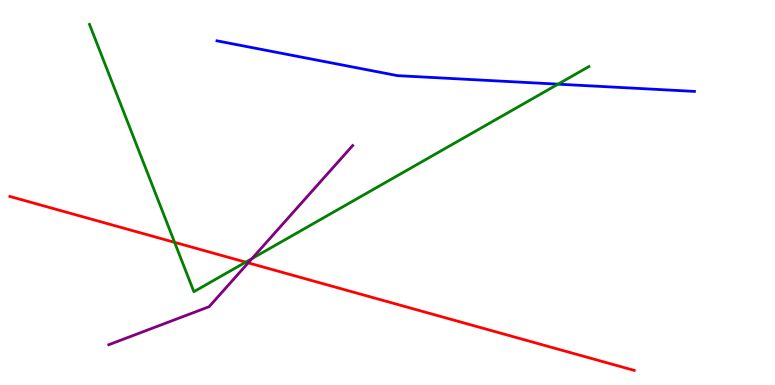[{'lines': ['blue', 'red'], 'intersections': []}, {'lines': ['green', 'red'], 'intersections': [{'x': 2.25, 'y': 3.71}, {'x': 3.17, 'y': 3.19}]}, {'lines': ['purple', 'red'], 'intersections': [{'x': 3.2, 'y': 3.17}]}, {'lines': ['blue', 'green'], 'intersections': [{'x': 7.2, 'y': 7.81}]}, {'lines': ['blue', 'purple'], 'intersections': []}, {'lines': ['green', 'purple'], 'intersections': [{'x': 3.25, 'y': 3.28}]}]